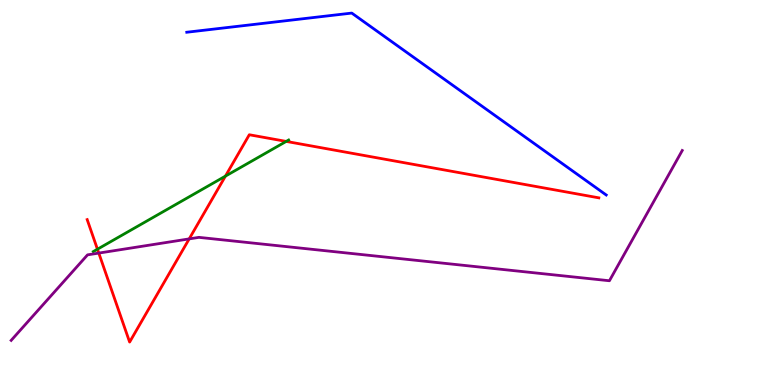[{'lines': ['blue', 'red'], 'intersections': []}, {'lines': ['green', 'red'], 'intersections': [{'x': 1.26, 'y': 3.53}, {'x': 2.91, 'y': 5.43}, {'x': 3.69, 'y': 6.33}]}, {'lines': ['purple', 'red'], 'intersections': [{'x': 1.27, 'y': 3.43}, {'x': 2.44, 'y': 3.8}]}, {'lines': ['blue', 'green'], 'intersections': []}, {'lines': ['blue', 'purple'], 'intersections': []}, {'lines': ['green', 'purple'], 'intersections': []}]